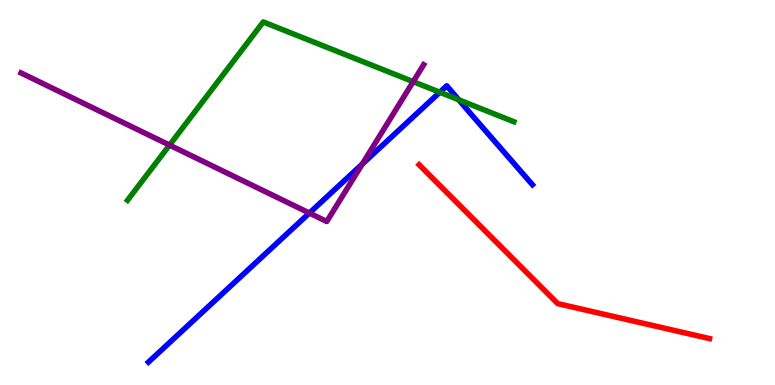[{'lines': ['blue', 'red'], 'intersections': []}, {'lines': ['green', 'red'], 'intersections': []}, {'lines': ['purple', 'red'], 'intersections': []}, {'lines': ['blue', 'green'], 'intersections': [{'x': 5.67, 'y': 7.6}, {'x': 5.92, 'y': 7.41}]}, {'lines': ['blue', 'purple'], 'intersections': [{'x': 3.99, 'y': 4.47}, {'x': 4.67, 'y': 5.74}]}, {'lines': ['green', 'purple'], 'intersections': [{'x': 2.19, 'y': 6.23}, {'x': 5.33, 'y': 7.88}]}]